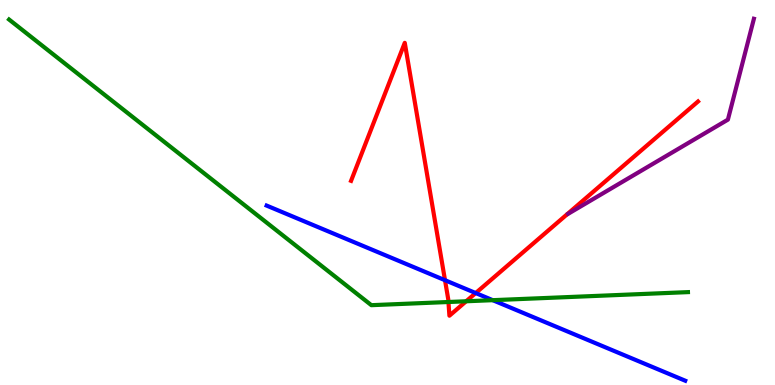[{'lines': ['blue', 'red'], 'intersections': [{'x': 5.74, 'y': 2.72}, {'x': 6.14, 'y': 2.39}]}, {'lines': ['green', 'red'], 'intersections': [{'x': 5.79, 'y': 2.16}, {'x': 6.02, 'y': 2.17}]}, {'lines': ['purple', 'red'], 'intersections': []}, {'lines': ['blue', 'green'], 'intersections': [{'x': 6.36, 'y': 2.2}]}, {'lines': ['blue', 'purple'], 'intersections': []}, {'lines': ['green', 'purple'], 'intersections': []}]